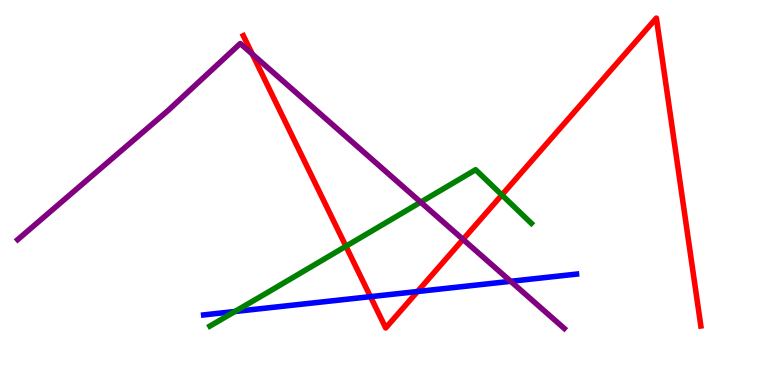[{'lines': ['blue', 'red'], 'intersections': [{'x': 4.78, 'y': 2.29}, {'x': 5.39, 'y': 2.43}]}, {'lines': ['green', 'red'], 'intersections': [{'x': 4.46, 'y': 3.6}, {'x': 6.48, 'y': 4.94}]}, {'lines': ['purple', 'red'], 'intersections': [{'x': 3.26, 'y': 8.59}, {'x': 5.97, 'y': 3.78}]}, {'lines': ['blue', 'green'], 'intersections': [{'x': 3.03, 'y': 1.91}]}, {'lines': ['blue', 'purple'], 'intersections': [{'x': 6.59, 'y': 2.69}]}, {'lines': ['green', 'purple'], 'intersections': [{'x': 5.43, 'y': 4.75}]}]